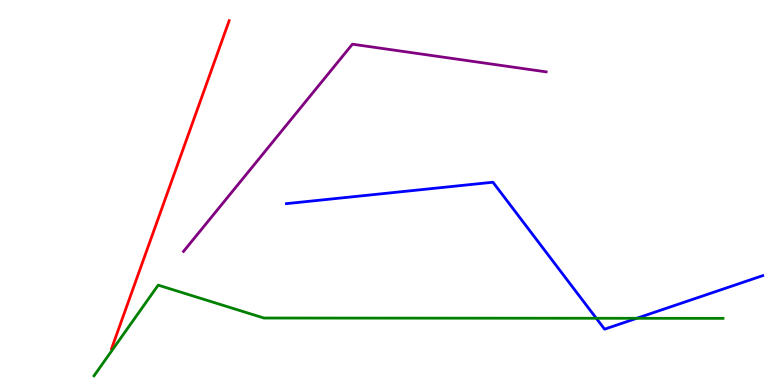[{'lines': ['blue', 'red'], 'intersections': []}, {'lines': ['green', 'red'], 'intersections': []}, {'lines': ['purple', 'red'], 'intersections': []}, {'lines': ['blue', 'green'], 'intersections': [{'x': 7.69, 'y': 1.73}, {'x': 8.22, 'y': 1.73}]}, {'lines': ['blue', 'purple'], 'intersections': []}, {'lines': ['green', 'purple'], 'intersections': []}]